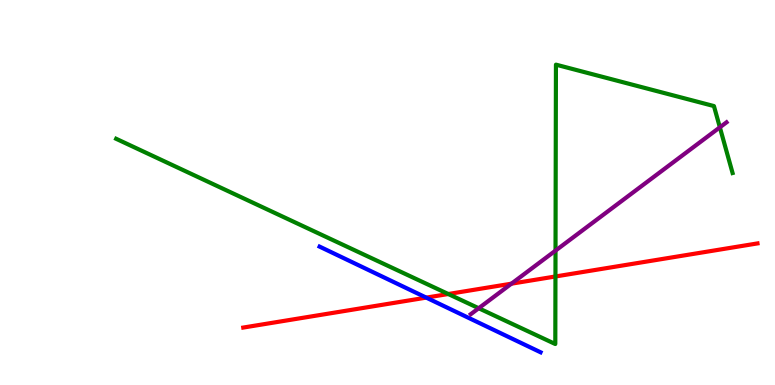[{'lines': ['blue', 'red'], 'intersections': [{'x': 5.5, 'y': 2.27}]}, {'lines': ['green', 'red'], 'intersections': [{'x': 5.78, 'y': 2.36}, {'x': 7.17, 'y': 2.82}]}, {'lines': ['purple', 'red'], 'intersections': [{'x': 6.6, 'y': 2.63}]}, {'lines': ['blue', 'green'], 'intersections': []}, {'lines': ['blue', 'purple'], 'intersections': []}, {'lines': ['green', 'purple'], 'intersections': [{'x': 6.18, 'y': 1.99}, {'x': 7.17, 'y': 3.49}, {'x': 9.29, 'y': 6.69}]}]